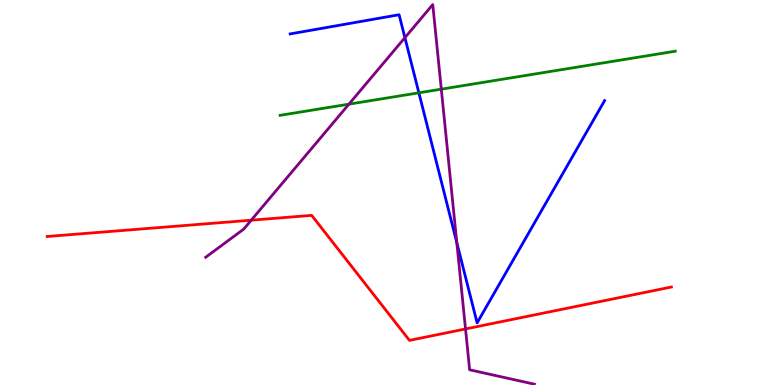[{'lines': ['blue', 'red'], 'intersections': []}, {'lines': ['green', 'red'], 'intersections': []}, {'lines': ['purple', 'red'], 'intersections': [{'x': 3.24, 'y': 4.28}, {'x': 6.01, 'y': 1.46}]}, {'lines': ['blue', 'green'], 'intersections': [{'x': 5.4, 'y': 7.59}]}, {'lines': ['blue', 'purple'], 'intersections': [{'x': 5.22, 'y': 9.02}, {'x': 5.89, 'y': 3.7}]}, {'lines': ['green', 'purple'], 'intersections': [{'x': 4.5, 'y': 7.29}, {'x': 5.69, 'y': 7.68}]}]